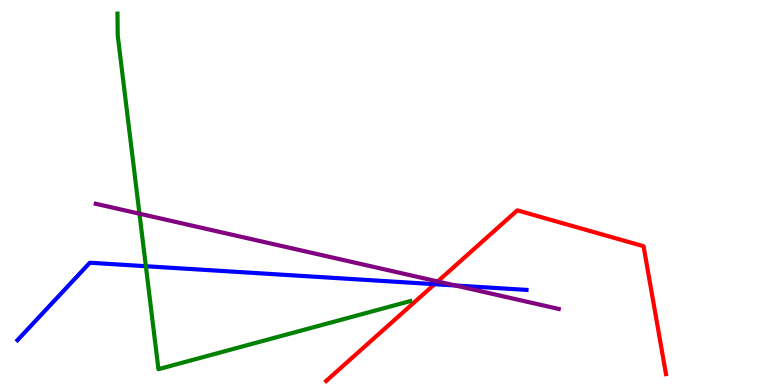[{'lines': ['blue', 'red'], 'intersections': [{'x': 5.61, 'y': 2.62}]}, {'lines': ['green', 'red'], 'intersections': []}, {'lines': ['purple', 'red'], 'intersections': [{'x': 5.65, 'y': 2.69}]}, {'lines': ['blue', 'green'], 'intersections': [{'x': 1.88, 'y': 3.09}]}, {'lines': ['blue', 'purple'], 'intersections': [{'x': 5.88, 'y': 2.59}]}, {'lines': ['green', 'purple'], 'intersections': [{'x': 1.8, 'y': 4.45}]}]